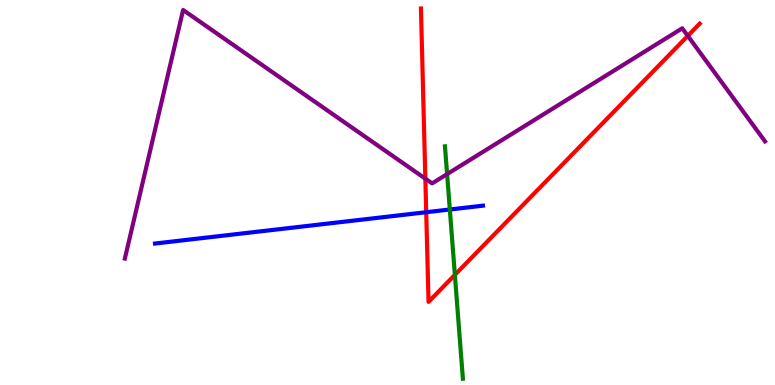[{'lines': ['blue', 'red'], 'intersections': [{'x': 5.5, 'y': 4.49}]}, {'lines': ['green', 'red'], 'intersections': [{'x': 5.87, 'y': 2.86}]}, {'lines': ['purple', 'red'], 'intersections': [{'x': 5.49, 'y': 5.36}, {'x': 8.87, 'y': 9.07}]}, {'lines': ['blue', 'green'], 'intersections': [{'x': 5.8, 'y': 4.56}]}, {'lines': ['blue', 'purple'], 'intersections': []}, {'lines': ['green', 'purple'], 'intersections': [{'x': 5.77, 'y': 5.48}]}]